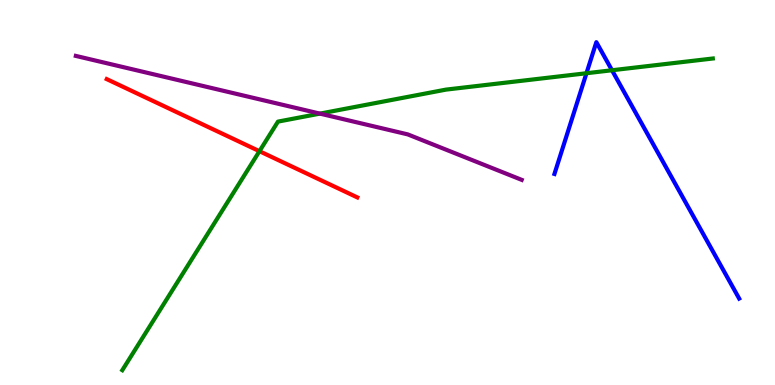[{'lines': ['blue', 'red'], 'intersections': []}, {'lines': ['green', 'red'], 'intersections': [{'x': 3.35, 'y': 6.07}]}, {'lines': ['purple', 'red'], 'intersections': []}, {'lines': ['blue', 'green'], 'intersections': [{'x': 7.57, 'y': 8.1}, {'x': 7.9, 'y': 8.18}]}, {'lines': ['blue', 'purple'], 'intersections': []}, {'lines': ['green', 'purple'], 'intersections': [{'x': 4.13, 'y': 7.05}]}]